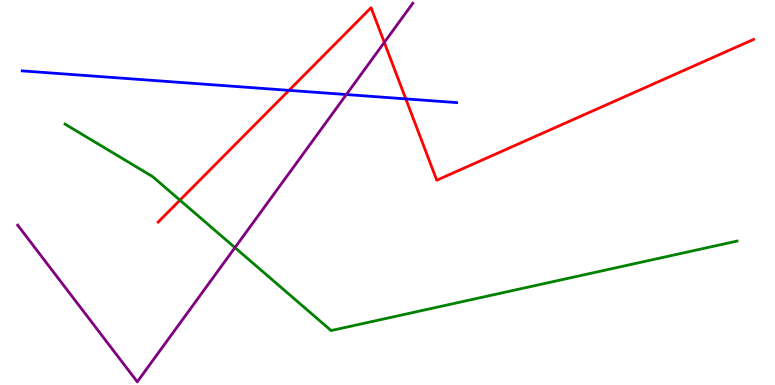[{'lines': ['blue', 'red'], 'intersections': [{'x': 3.73, 'y': 7.65}, {'x': 5.24, 'y': 7.43}]}, {'lines': ['green', 'red'], 'intersections': [{'x': 2.32, 'y': 4.8}]}, {'lines': ['purple', 'red'], 'intersections': [{'x': 4.96, 'y': 8.9}]}, {'lines': ['blue', 'green'], 'intersections': []}, {'lines': ['blue', 'purple'], 'intersections': [{'x': 4.47, 'y': 7.54}]}, {'lines': ['green', 'purple'], 'intersections': [{'x': 3.03, 'y': 3.57}]}]